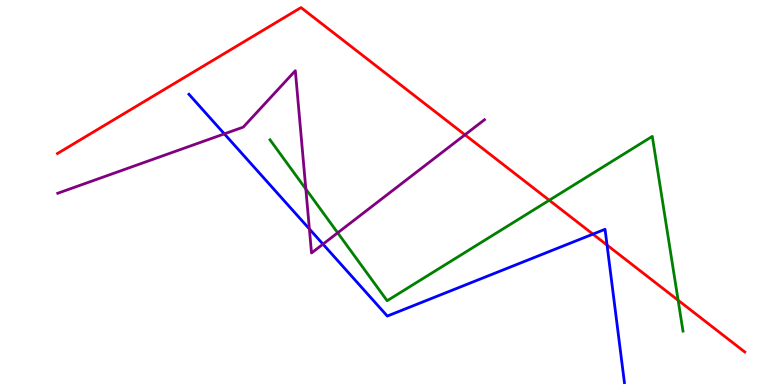[{'lines': ['blue', 'red'], 'intersections': [{'x': 7.65, 'y': 3.92}, {'x': 7.83, 'y': 3.63}]}, {'lines': ['green', 'red'], 'intersections': [{'x': 7.09, 'y': 4.8}, {'x': 8.75, 'y': 2.2}]}, {'lines': ['purple', 'red'], 'intersections': [{'x': 6.0, 'y': 6.5}]}, {'lines': ['blue', 'green'], 'intersections': []}, {'lines': ['blue', 'purple'], 'intersections': [{'x': 2.89, 'y': 6.52}, {'x': 3.99, 'y': 4.05}, {'x': 4.17, 'y': 3.66}]}, {'lines': ['green', 'purple'], 'intersections': [{'x': 3.95, 'y': 5.09}, {'x': 4.36, 'y': 3.95}]}]